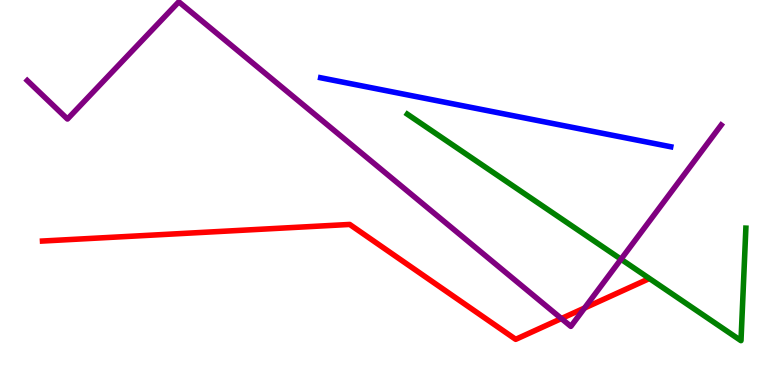[{'lines': ['blue', 'red'], 'intersections': []}, {'lines': ['green', 'red'], 'intersections': []}, {'lines': ['purple', 'red'], 'intersections': [{'x': 7.24, 'y': 1.73}, {'x': 7.54, 'y': 2.0}]}, {'lines': ['blue', 'green'], 'intersections': []}, {'lines': ['blue', 'purple'], 'intersections': []}, {'lines': ['green', 'purple'], 'intersections': [{'x': 8.01, 'y': 3.27}]}]